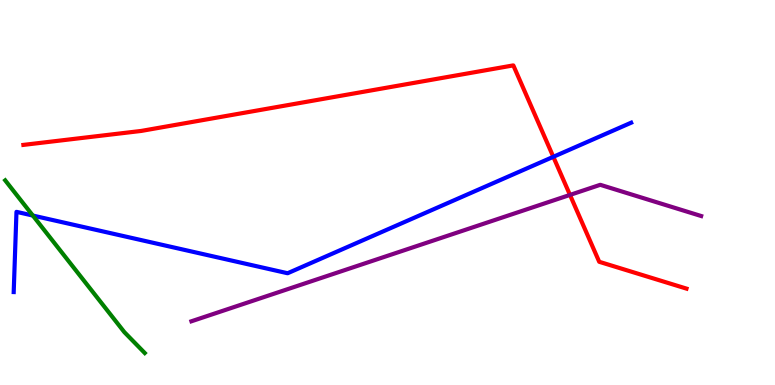[{'lines': ['blue', 'red'], 'intersections': [{'x': 7.14, 'y': 5.93}]}, {'lines': ['green', 'red'], 'intersections': []}, {'lines': ['purple', 'red'], 'intersections': [{'x': 7.35, 'y': 4.94}]}, {'lines': ['blue', 'green'], 'intersections': [{'x': 0.424, 'y': 4.4}]}, {'lines': ['blue', 'purple'], 'intersections': []}, {'lines': ['green', 'purple'], 'intersections': []}]